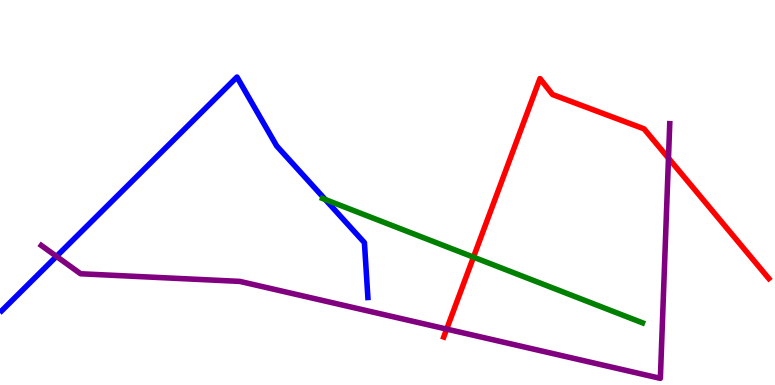[{'lines': ['blue', 'red'], 'intersections': []}, {'lines': ['green', 'red'], 'intersections': [{'x': 6.11, 'y': 3.32}]}, {'lines': ['purple', 'red'], 'intersections': [{'x': 5.76, 'y': 1.45}, {'x': 8.63, 'y': 5.89}]}, {'lines': ['blue', 'green'], 'intersections': [{'x': 4.2, 'y': 4.82}]}, {'lines': ['blue', 'purple'], 'intersections': [{'x': 0.729, 'y': 3.34}]}, {'lines': ['green', 'purple'], 'intersections': []}]